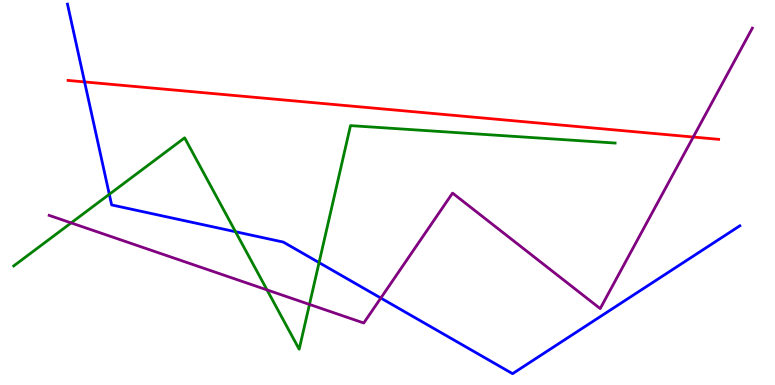[{'lines': ['blue', 'red'], 'intersections': [{'x': 1.09, 'y': 7.87}]}, {'lines': ['green', 'red'], 'intersections': []}, {'lines': ['purple', 'red'], 'intersections': [{'x': 8.95, 'y': 6.44}]}, {'lines': ['blue', 'green'], 'intersections': [{'x': 1.41, 'y': 4.95}, {'x': 3.04, 'y': 3.98}, {'x': 4.12, 'y': 3.18}]}, {'lines': ['blue', 'purple'], 'intersections': [{'x': 4.91, 'y': 2.26}]}, {'lines': ['green', 'purple'], 'intersections': [{'x': 0.918, 'y': 4.21}, {'x': 3.45, 'y': 2.47}, {'x': 3.99, 'y': 2.09}]}]